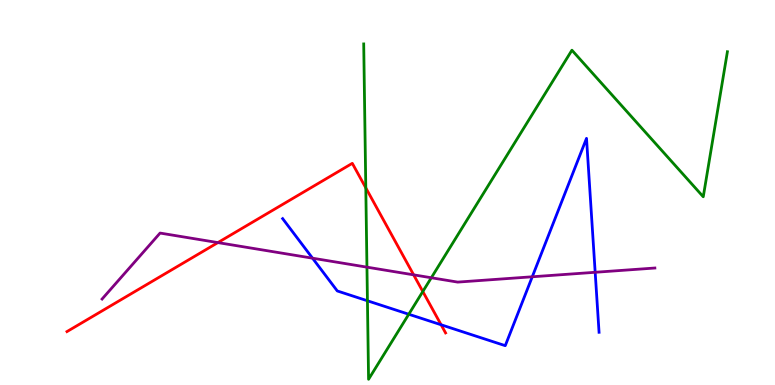[{'lines': ['blue', 'red'], 'intersections': [{'x': 5.69, 'y': 1.56}]}, {'lines': ['green', 'red'], 'intersections': [{'x': 4.72, 'y': 5.12}, {'x': 5.46, 'y': 2.43}]}, {'lines': ['purple', 'red'], 'intersections': [{'x': 2.81, 'y': 3.7}, {'x': 5.34, 'y': 2.86}]}, {'lines': ['blue', 'green'], 'intersections': [{'x': 4.74, 'y': 2.19}, {'x': 5.27, 'y': 1.84}]}, {'lines': ['blue', 'purple'], 'intersections': [{'x': 4.03, 'y': 3.29}, {'x': 6.87, 'y': 2.81}, {'x': 7.68, 'y': 2.93}]}, {'lines': ['green', 'purple'], 'intersections': [{'x': 4.73, 'y': 3.06}, {'x': 5.57, 'y': 2.79}]}]